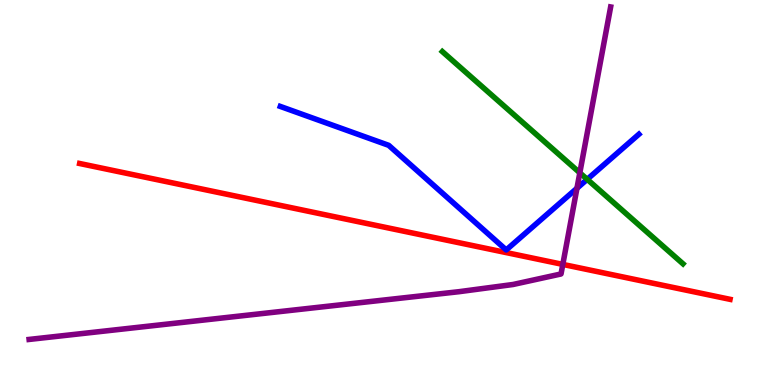[{'lines': ['blue', 'red'], 'intersections': []}, {'lines': ['green', 'red'], 'intersections': []}, {'lines': ['purple', 'red'], 'intersections': [{'x': 7.26, 'y': 3.13}]}, {'lines': ['blue', 'green'], 'intersections': [{'x': 7.58, 'y': 5.34}]}, {'lines': ['blue', 'purple'], 'intersections': [{'x': 7.44, 'y': 5.11}]}, {'lines': ['green', 'purple'], 'intersections': [{'x': 7.48, 'y': 5.51}]}]